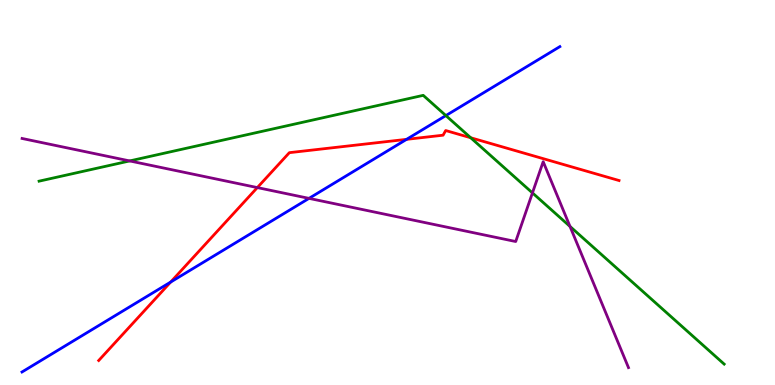[{'lines': ['blue', 'red'], 'intersections': [{'x': 2.2, 'y': 2.67}, {'x': 5.25, 'y': 6.38}]}, {'lines': ['green', 'red'], 'intersections': [{'x': 6.07, 'y': 6.42}]}, {'lines': ['purple', 'red'], 'intersections': [{'x': 3.32, 'y': 5.13}]}, {'lines': ['blue', 'green'], 'intersections': [{'x': 5.75, 'y': 7.0}]}, {'lines': ['blue', 'purple'], 'intersections': [{'x': 3.99, 'y': 4.85}]}, {'lines': ['green', 'purple'], 'intersections': [{'x': 1.67, 'y': 5.82}, {'x': 6.87, 'y': 4.99}, {'x': 7.35, 'y': 4.12}]}]